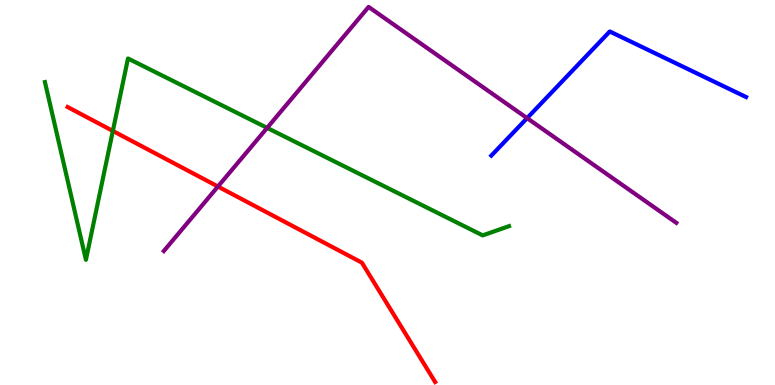[{'lines': ['blue', 'red'], 'intersections': []}, {'lines': ['green', 'red'], 'intersections': [{'x': 1.46, 'y': 6.6}]}, {'lines': ['purple', 'red'], 'intersections': [{'x': 2.81, 'y': 5.16}]}, {'lines': ['blue', 'green'], 'intersections': []}, {'lines': ['blue', 'purple'], 'intersections': [{'x': 6.8, 'y': 6.93}]}, {'lines': ['green', 'purple'], 'intersections': [{'x': 3.45, 'y': 6.68}]}]